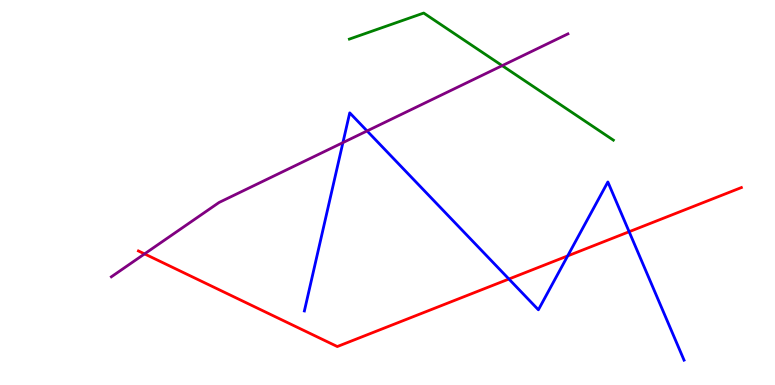[{'lines': ['blue', 'red'], 'intersections': [{'x': 6.57, 'y': 2.75}, {'x': 7.32, 'y': 3.35}, {'x': 8.12, 'y': 3.98}]}, {'lines': ['green', 'red'], 'intersections': []}, {'lines': ['purple', 'red'], 'intersections': [{'x': 1.87, 'y': 3.41}]}, {'lines': ['blue', 'green'], 'intersections': []}, {'lines': ['blue', 'purple'], 'intersections': [{'x': 4.42, 'y': 6.3}, {'x': 4.74, 'y': 6.6}]}, {'lines': ['green', 'purple'], 'intersections': [{'x': 6.48, 'y': 8.29}]}]